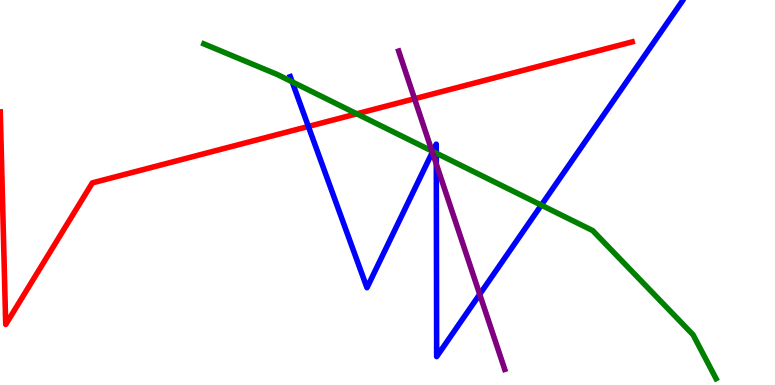[{'lines': ['blue', 'red'], 'intersections': [{'x': 3.98, 'y': 6.72}]}, {'lines': ['green', 'red'], 'intersections': [{'x': 4.6, 'y': 7.04}]}, {'lines': ['purple', 'red'], 'intersections': [{'x': 5.35, 'y': 7.44}]}, {'lines': ['blue', 'green'], 'intersections': [{'x': 3.77, 'y': 7.87}, {'x': 5.58, 'y': 6.07}, {'x': 5.63, 'y': 6.02}, {'x': 6.98, 'y': 4.67}]}, {'lines': ['blue', 'purple'], 'intersections': [{'x': 5.58, 'y': 6.05}, {'x': 5.63, 'y': 5.74}, {'x': 6.19, 'y': 2.36}]}, {'lines': ['green', 'purple'], 'intersections': [{'x': 5.57, 'y': 6.08}]}]